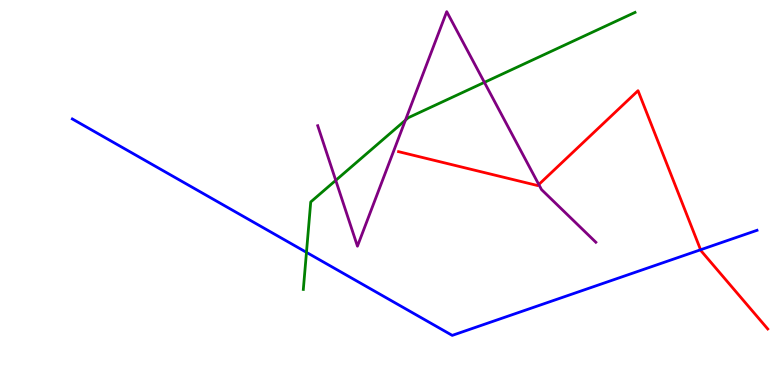[{'lines': ['blue', 'red'], 'intersections': [{'x': 9.04, 'y': 3.51}]}, {'lines': ['green', 'red'], 'intersections': []}, {'lines': ['purple', 'red'], 'intersections': [{'x': 6.95, 'y': 5.21}]}, {'lines': ['blue', 'green'], 'intersections': [{'x': 3.95, 'y': 3.45}]}, {'lines': ['blue', 'purple'], 'intersections': []}, {'lines': ['green', 'purple'], 'intersections': [{'x': 4.33, 'y': 5.32}, {'x': 5.23, 'y': 6.88}, {'x': 6.25, 'y': 7.86}]}]